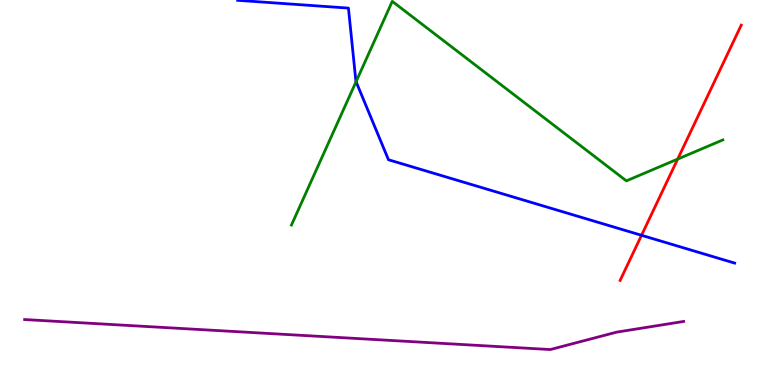[{'lines': ['blue', 'red'], 'intersections': [{'x': 8.28, 'y': 3.89}]}, {'lines': ['green', 'red'], 'intersections': [{'x': 8.74, 'y': 5.87}]}, {'lines': ['purple', 'red'], 'intersections': []}, {'lines': ['blue', 'green'], 'intersections': [{'x': 4.59, 'y': 7.88}]}, {'lines': ['blue', 'purple'], 'intersections': []}, {'lines': ['green', 'purple'], 'intersections': []}]